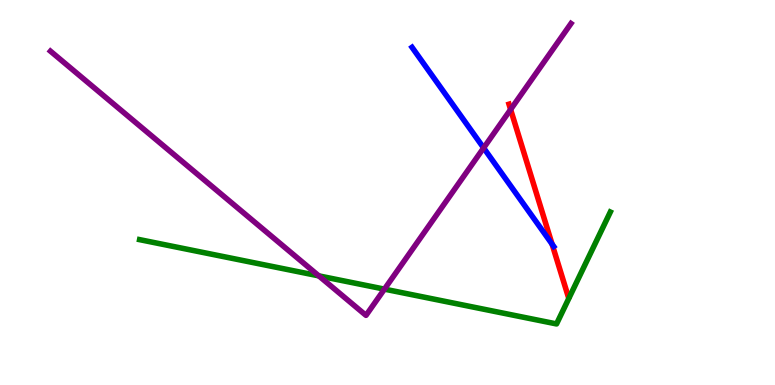[{'lines': ['blue', 'red'], 'intersections': [{'x': 7.12, 'y': 3.66}]}, {'lines': ['green', 'red'], 'intersections': []}, {'lines': ['purple', 'red'], 'intersections': [{'x': 6.59, 'y': 7.16}]}, {'lines': ['blue', 'green'], 'intersections': []}, {'lines': ['blue', 'purple'], 'intersections': [{'x': 6.24, 'y': 6.16}]}, {'lines': ['green', 'purple'], 'intersections': [{'x': 4.11, 'y': 2.83}, {'x': 4.96, 'y': 2.49}]}]